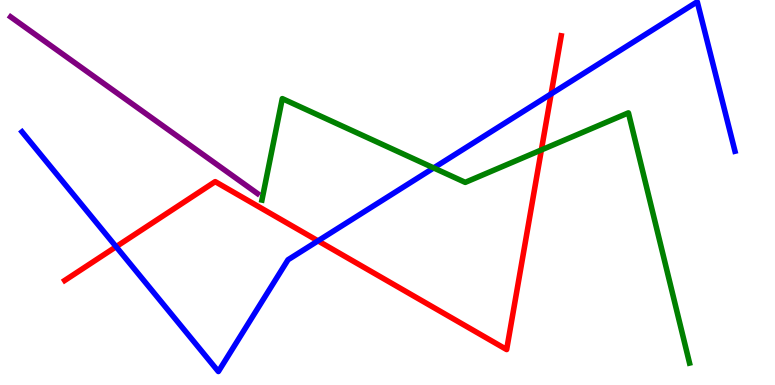[{'lines': ['blue', 'red'], 'intersections': [{'x': 1.5, 'y': 3.59}, {'x': 4.1, 'y': 3.74}, {'x': 7.11, 'y': 7.56}]}, {'lines': ['green', 'red'], 'intersections': [{'x': 6.99, 'y': 6.11}]}, {'lines': ['purple', 'red'], 'intersections': []}, {'lines': ['blue', 'green'], 'intersections': [{'x': 5.6, 'y': 5.64}]}, {'lines': ['blue', 'purple'], 'intersections': []}, {'lines': ['green', 'purple'], 'intersections': []}]